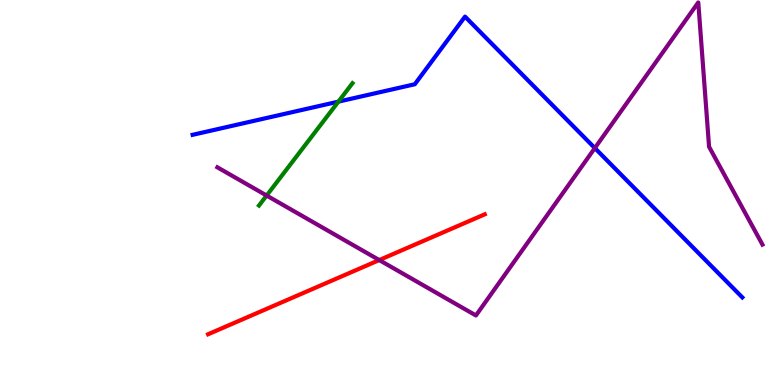[{'lines': ['blue', 'red'], 'intersections': []}, {'lines': ['green', 'red'], 'intersections': []}, {'lines': ['purple', 'red'], 'intersections': [{'x': 4.89, 'y': 3.24}]}, {'lines': ['blue', 'green'], 'intersections': [{'x': 4.37, 'y': 7.36}]}, {'lines': ['blue', 'purple'], 'intersections': [{'x': 7.68, 'y': 6.15}]}, {'lines': ['green', 'purple'], 'intersections': [{'x': 3.44, 'y': 4.92}]}]